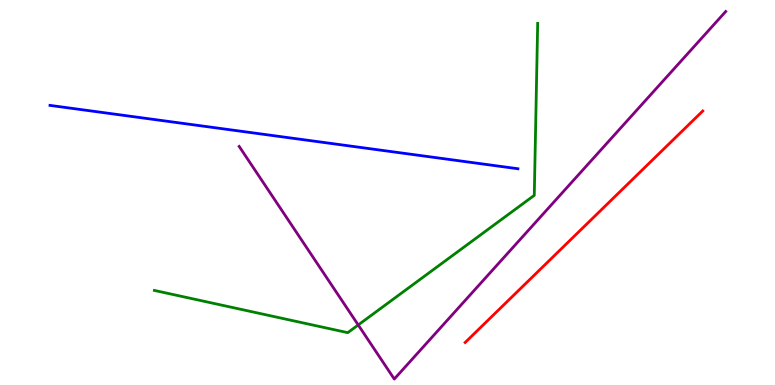[{'lines': ['blue', 'red'], 'intersections': []}, {'lines': ['green', 'red'], 'intersections': []}, {'lines': ['purple', 'red'], 'intersections': []}, {'lines': ['blue', 'green'], 'intersections': []}, {'lines': ['blue', 'purple'], 'intersections': []}, {'lines': ['green', 'purple'], 'intersections': [{'x': 4.62, 'y': 1.56}]}]